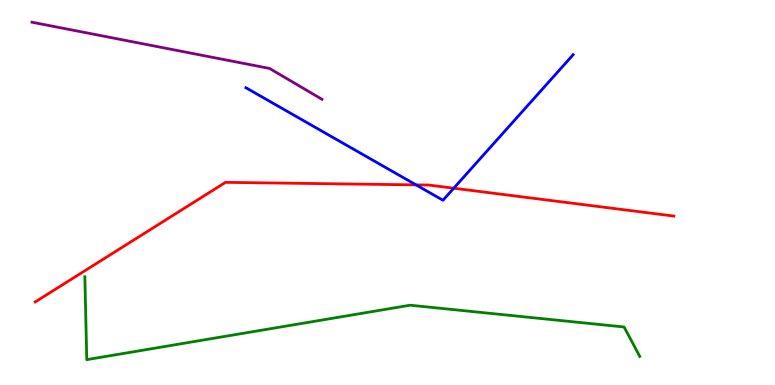[{'lines': ['blue', 'red'], 'intersections': [{'x': 5.37, 'y': 5.2}, {'x': 5.85, 'y': 5.11}]}, {'lines': ['green', 'red'], 'intersections': []}, {'lines': ['purple', 'red'], 'intersections': []}, {'lines': ['blue', 'green'], 'intersections': []}, {'lines': ['blue', 'purple'], 'intersections': []}, {'lines': ['green', 'purple'], 'intersections': []}]